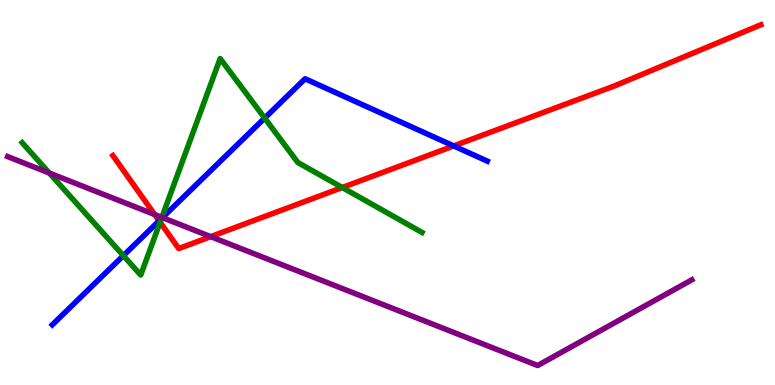[{'lines': ['blue', 'red'], 'intersections': [{'x': 2.05, 'y': 4.26}, {'x': 5.85, 'y': 6.21}]}, {'lines': ['green', 'red'], 'intersections': [{'x': 2.07, 'y': 4.23}, {'x': 4.42, 'y': 5.13}]}, {'lines': ['purple', 'red'], 'intersections': [{'x': 2.0, 'y': 4.43}, {'x': 2.72, 'y': 3.85}]}, {'lines': ['blue', 'green'], 'intersections': [{'x': 1.59, 'y': 3.36}, {'x': 2.08, 'y': 4.32}, {'x': 3.41, 'y': 6.93}]}, {'lines': ['blue', 'purple'], 'intersections': [{'x': 2.1, 'y': 4.35}]}, {'lines': ['green', 'purple'], 'intersections': [{'x': 0.637, 'y': 5.51}, {'x': 2.09, 'y': 4.35}]}]